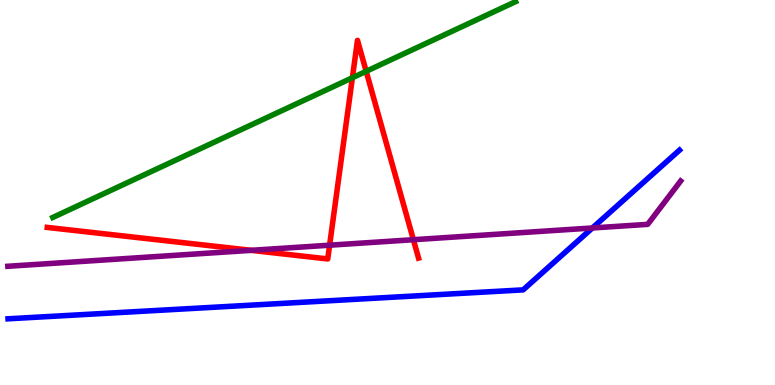[{'lines': ['blue', 'red'], 'intersections': []}, {'lines': ['green', 'red'], 'intersections': [{'x': 4.55, 'y': 7.98}, {'x': 4.72, 'y': 8.15}]}, {'lines': ['purple', 'red'], 'intersections': [{'x': 3.24, 'y': 3.5}, {'x': 4.25, 'y': 3.63}, {'x': 5.33, 'y': 3.77}]}, {'lines': ['blue', 'green'], 'intersections': []}, {'lines': ['blue', 'purple'], 'intersections': [{'x': 7.64, 'y': 4.08}]}, {'lines': ['green', 'purple'], 'intersections': []}]